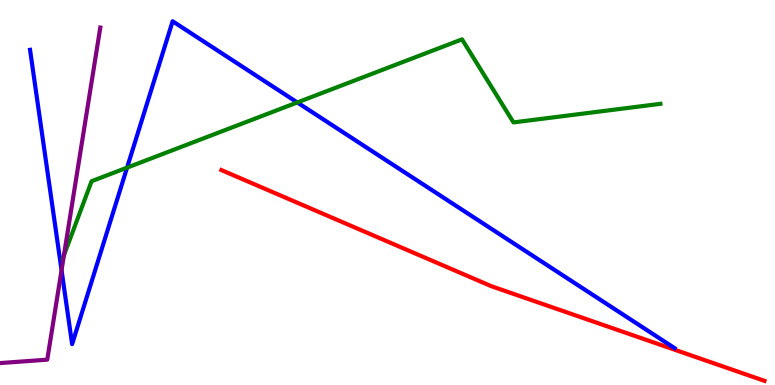[{'lines': ['blue', 'red'], 'intersections': []}, {'lines': ['green', 'red'], 'intersections': []}, {'lines': ['purple', 'red'], 'intersections': []}, {'lines': ['blue', 'green'], 'intersections': [{'x': 1.64, 'y': 5.65}, {'x': 3.84, 'y': 7.34}]}, {'lines': ['blue', 'purple'], 'intersections': [{'x': 0.794, 'y': 2.98}]}, {'lines': ['green', 'purple'], 'intersections': [{'x': 0.825, 'y': 3.37}]}]